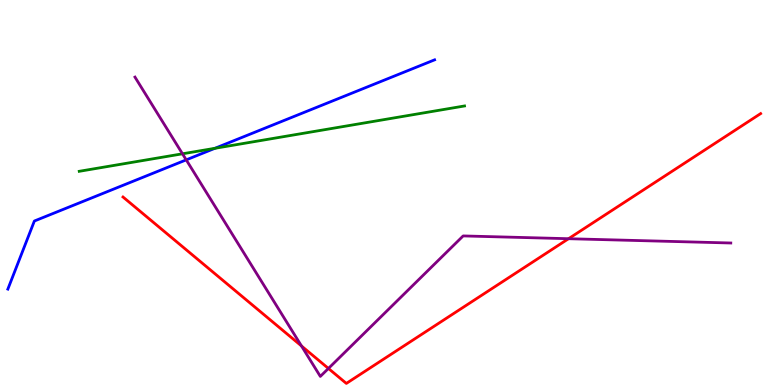[{'lines': ['blue', 'red'], 'intersections': []}, {'lines': ['green', 'red'], 'intersections': []}, {'lines': ['purple', 'red'], 'intersections': [{'x': 3.89, 'y': 1.01}, {'x': 4.24, 'y': 0.43}, {'x': 7.34, 'y': 3.8}]}, {'lines': ['blue', 'green'], 'intersections': [{'x': 2.77, 'y': 6.15}]}, {'lines': ['blue', 'purple'], 'intersections': [{'x': 2.4, 'y': 5.85}]}, {'lines': ['green', 'purple'], 'intersections': [{'x': 2.35, 'y': 6.01}]}]